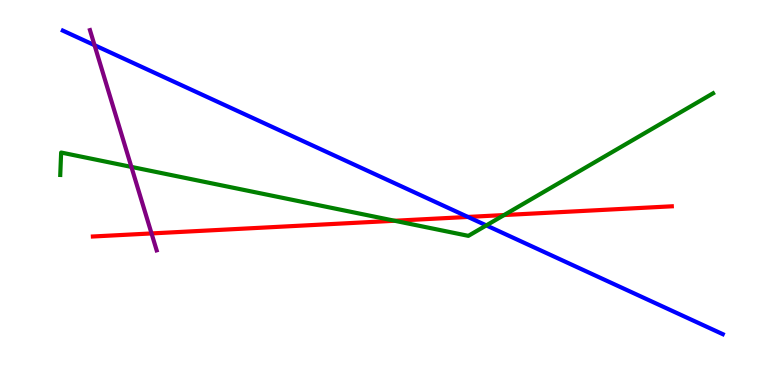[{'lines': ['blue', 'red'], 'intersections': [{'x': 6.04, 'y': 4.37}]}, {'lines': ['green', 'red'], 'intersections': [{'x': 5.09, 'y': 4.27}, {'x': 6.5, 'y': 4.41}]}, {'lines': ['purple', 'red'], 'intersections': [{'x': 1.96, 'y': 3.94}]}, {'lines': ['blue', 'green'], 'intersections': [{'x': 6.27, 'y': 4.15}]}, {'lines': ['blue', 'purple'], 'intersections': [{'x': 1.22, 'y': 8.83}]}, {'lines': ['green', 'purple'], 'intersections': [{'x': 1.7, 'y': 5.66}]}]